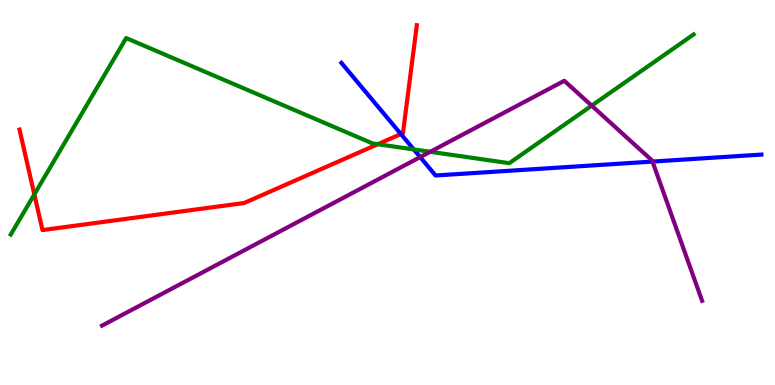[{'lines': ['blue', 'red'], 'intersections': [{'x': 5.17, 'y': 6.52}]}, {'lines': ['green', 'red'], 'intersections': [{'x': 0.443, 'y': 4.95}, {'x': 4.87, 'y': 6.25}]}, {'lines': ['purple', 'red'], 'intersections': []}, {'lines': ['blue', 'green'], 'intersections': [{'x': 5.34, 'y': 6.12}]}, {'lines': ['blue', 'purple'], 'intersections': [{'x': 5.42, 'y': 5.92}, {'x': 8.42, 'y': 5.8}]}, {'lines': ['green', 'purple'], 'intersections': [{'x': 5.55, 'y': 6.06}, {'x': 7.63, 'y': 7.26}]}]